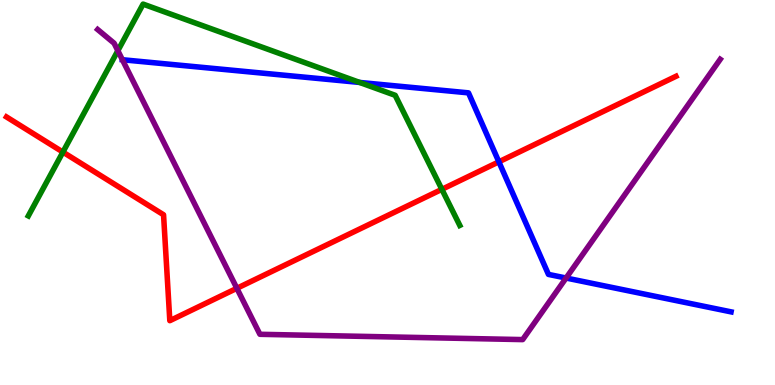[{'lines': ['blue', 'red'], 'intersections': [{'x': 6.44, 'y': 5.8}]}, {'lines': ['green', 'red'], 'intersections': [{'x': 0.812, 'y': 6.05}, {'x': 5.7, 'y': 5.08}]}, {'lines': ['purple', 'red'], 'intersections': [{'x': 3.06, 'y': 2.51}]}, {'lines': ['blue', 'green'], 'intersections': [{'x': 4.64, 'y': 7.86}]}, {'lines': ['blue', 'purple'], 'intersections': [{'x': 1.58, 'y': 8.45}, {'x': 7.3, 'y': 2.78}]}, {'lines': ['green', 'purple'], 'intersections': [{'x': 1.52, 'y': 8.68}]}]